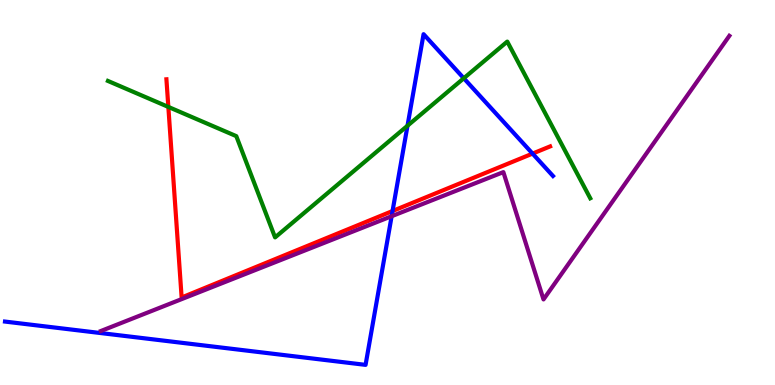[{'lines': ['blue', 'red'], 'intersections': [{'x': 5.07, 'y': 4.52}, {'x': 6.87, 'y': 6.01}]}, {'lines': ['green', 'red'], 'intersections': [{'x': 2.17, 'y': 7.22}]}, {'lines': ['purple', 'red'], 'intersections': []}, {'lines': ['blue', 'green'], 'intersections': [{'x': 5.26, 'y': 6.73}, {'x': 5.98, 'y': 7.97}]}, {'lines': ['blue', 'purple'], 'intersections': [{'x': 5.05, 'y': 4.38}]}, {'lines': ['green', 'purple'], 'intersections': []}]